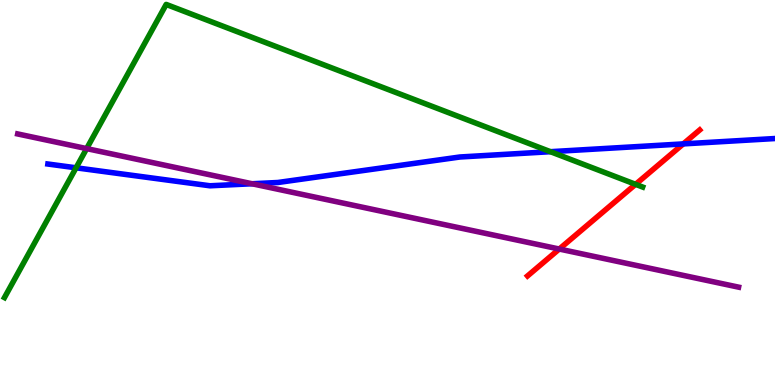[{'lines': ['blue', 'red'], 'intersections': [{'x': 8.82, 'y': 6.26}]}, {'lines': ['green', 'red'], 'intersections': [{'x': 8.2, 'y': 5.21}]}, {'lines': ['purple', 'red'], 'intersections': [{'x': 7.22, 'y': 3.53}]}, {'lines': ['blue', 'green'], 'intersections': [{'x': 0.981, 'y': 5.64}, {'x': 7.1, 'y': 6.06}]}, {'lines': ['blue', 'purple'], 'intersections': [{'x': 3.25, 'y': 5.23}]}, {'lines': ['green', 'purple'], 'intersections': [{'x': 1.12, 'y': 6.14}]}]